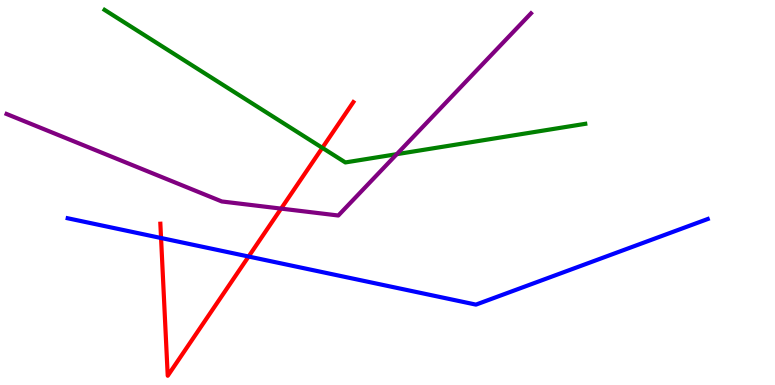[{'lines': ['blue', 'red'], 'intersections': [{'x': 2.08, 'y': 3.82}, {'x': 3.21, 'y': 3.34}]}, {'lines': ['green', 'red'], 'intersections': [{'x': 4.16, 'y': 6.16}]}, {'lines': ['purple', 'red'], 'intersections': [{'x': 3.63, 'y': 4.58}]}, {'lines': ['blue', 'green'], 'intersections': []}, {'lines': ['blue', 'purple'], 'intersections': []}, {'lines': ['green', 'purple'], 'intersections': [{'x': 5.12, 'y': 6.0}]}]